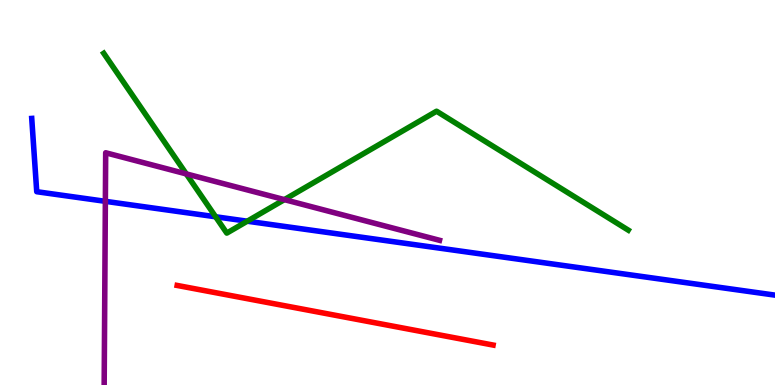[{'lines': ['blue', 'red'], 'intersections': []}, {'lines': ['green', 'red'], 'intersections': []}, {'lines': ['purple', 'red'], 'intersections': []}, {'lines': ['blue', 'green'], 'intersections': [{'x': 2.78, 'y': 4.37}, {'x': 3.19, 'y': 4.25}]}, {'lines': ['blue', 'purple'], 'intersections': [{'x': 1.36, 'y': 4.77}]}, {'lines': ['green', 'purple'], 'intersections': [{'x': 2.4, 'y': 5.48}, {'x': 3.67, 'y': 4.81}]}]